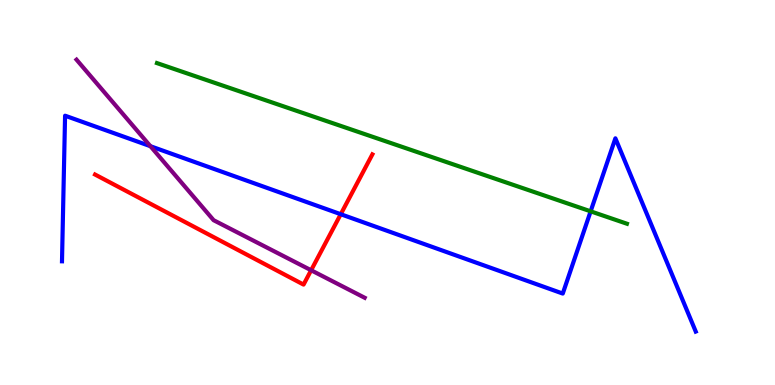[{'lines': ['blue', 'red'], 'intersections': [{'x': 4.4, 'y': 4.44}]}, {'lines': ['green', 'red'], 'intersections': []}, {'lines': ['purple', 'red'], 'intersections': [{'x': 4.01, 'y': 2.98}]}, {'lines': ['blue', 'green'], 'intersections': [{'x': 7.62, 'y': 4.51}]}, {'lines': ['blue', 'purple'], 'intersections': [{'x': 1.94, 'y': 6.2}]}, {'lines': ['green', 'purple'], 'intersections': []}]